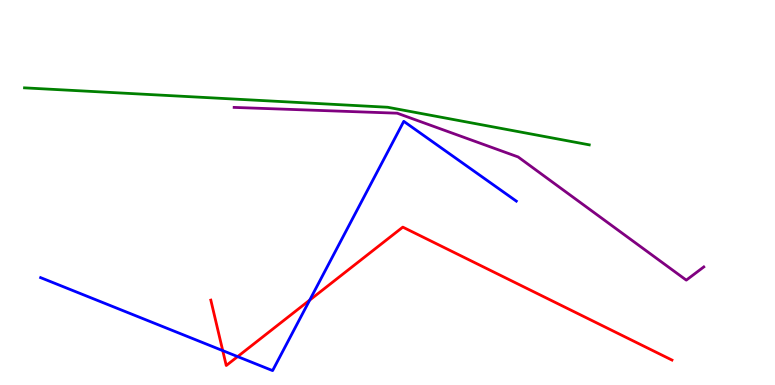[{'lines': ['blue', 'red'], 'intersections': [{'x': 2.87, 'y': 0.893}, {'x': 3.07, 'y': 0.738}, {'x': 4.0, 'y': 2.2}]}, {'lines': ['green', 'red'], 'intersections': []}, {'lines': ['purple', 'red'], 'intersections': []}, {'lines': ['blue', 'green'], 'intersections': []}, {'lines': ['blue', 'purple'], 'intersections': []}, {'lines': ['green', 'purple'], 'intersections': []}]